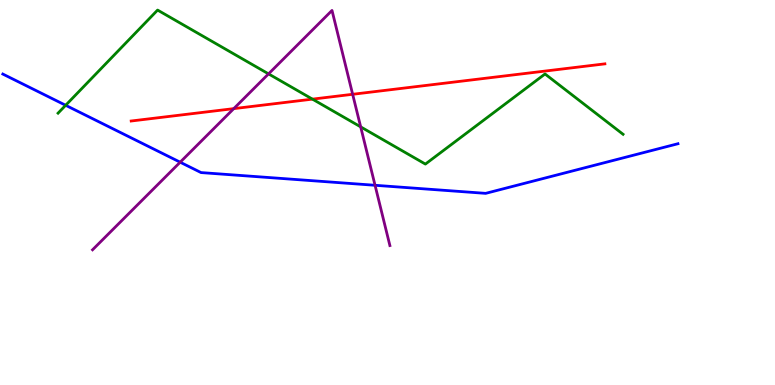[{'lines': ['blue', 'red'], 'intersections': []}, {'lines': ['green', 'red'], 'intersections': [{'x': 4.03, 'y': 7.42}]}, {'lines': ['purple', 'red'], 'intersections': [{'x': 3.02, 'y': 7.18}, {'x': 4.55, 'y': 7.55}]}, {'lines': ['blue', 'green'], 'intersections': [{'x': 0.847, 'y': 7.27}]}, {'lines': ['blue', 'purple'], 'intersections': [{'x': 2.32, 'y': 5.79}, {'x': 4.84, 'y': 5.19}]}, {'lines': ['green', 'purple'], 'intersections': [{'x': 3.46, 'y': 8.08}, {'x': 4.65, 'y': 6.7}]}]